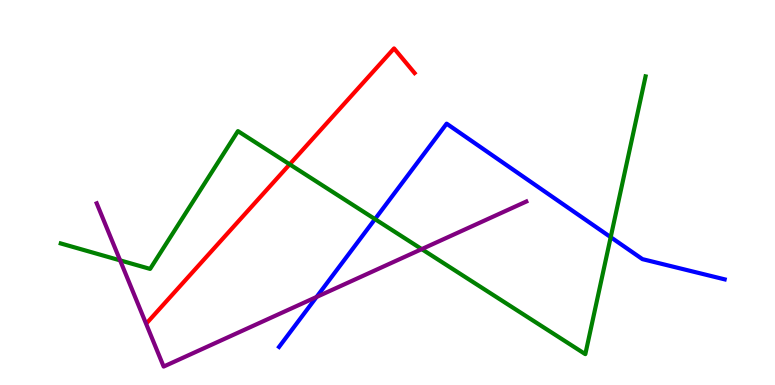[{'lines': ['blue', 'red'], 'intersections': []}, {'lines': ['green', 'red'], 'intersections': [{'x': 3.74, 'y': 5.73}]}, {'lines': ['purple', 'red'], 'intersections': []}, {'lines': ['blue', 'green'], 'intersections': [{'x': 4.84, 'y': 4.31}, {'x': 7.88, 'y': 3.84}]}, {'lines': ['blue', 'purple'], 'intersections': [{'x': 4.08, 'y': 2.29}]}, {'lines': ['green', 'purple'], 'intersections': [{'x': 1.55, 'y': 3.24}, {'x': 5.44, 'y': 3.53}]}]